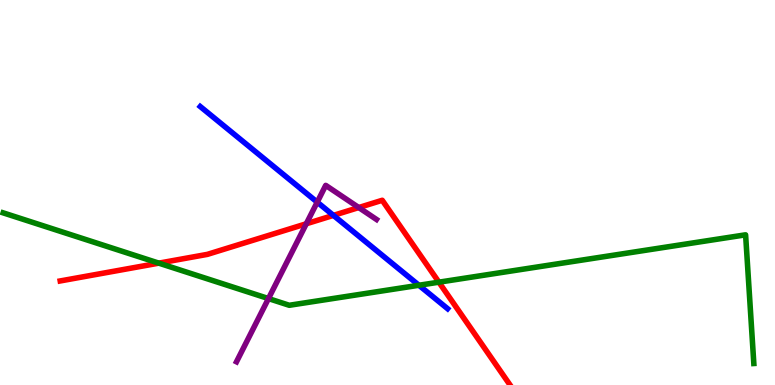[{'lines': ['blue', 'red'], 'intersections': [{'x': 4.3, 'y': 4.41}]}, {'lines': ['green', 'red'], 'intersections': [{'x': 2.05, 'y': 3.17}, {'x': 5.66, 'y': 2.67}]}, {'lines': ['purple', 'red'], 'intersections': [{'x': 3.95, 'y': 4.19}, {'x': 4.63, 'y': 4.61}]}, {'lines': ['blue', 'green'], 'intersections': [{'x': 5.41, 'y': 2.59}]}, {'lines': ['blue', 'purple'], 'intersections': [{'x': 4.09, 'y': 4.75}]}, {'lines': ['green', 'purple'], 'intersections': [{'x': 3.46, 'y': 2.25}]}]